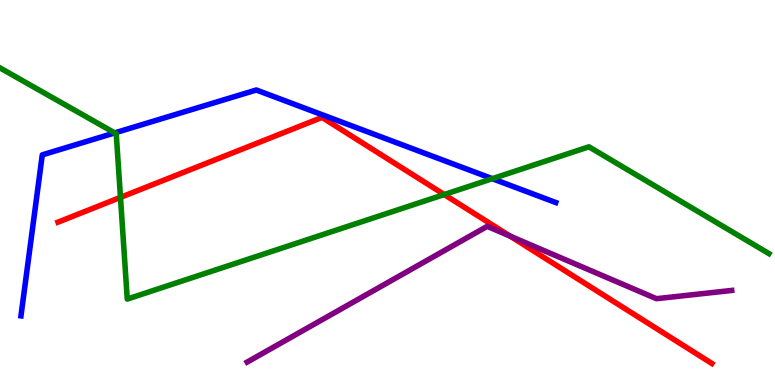[{'lines': ['blue', 'red'], 'intersections': []}, {'lines': ['green', 'red'], 'intersections': [{'x': 1.55, 'y': 4.87}, {'x': 5.73, 'y': 4.95}]}, {'lines': ['purple', 'red'], 'intersections': [{'x': 6.58, 'y': 3.87}]}, {'lines': ['blue', 'green'], 'intersections': [{'x': 1.48, 'y': 6.55}, {'x': 6.35, 'y': 5.36}]}, {'lines': ['blue', 'purple'], 'intersections': []}, {'lines': ['green', 'purple'], 'intersections': []}]